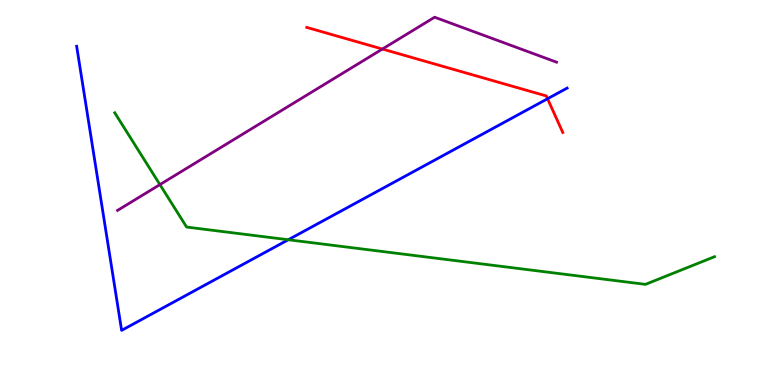[{'lines': ['blue', 'red'], 'intersections': [{'x': 7.07, 'y': 7.44}]}, {'lines': ['green', 'red'], 'intersections': []}, {'lines': ['purple', 'red'], 'intersections': [{'x': 4.93, 'y': 8.73}]}, {'lines': ['blue', 'green'], 'intersections': [{'x': 3.72, 'y': 3.77}]}, {'lines': ['blue', 'purple'], 'intersections': []}, {'lines': ['green', 'purple'], 'intersections': [{'x': 2.06, 'y': 5.21}]}]